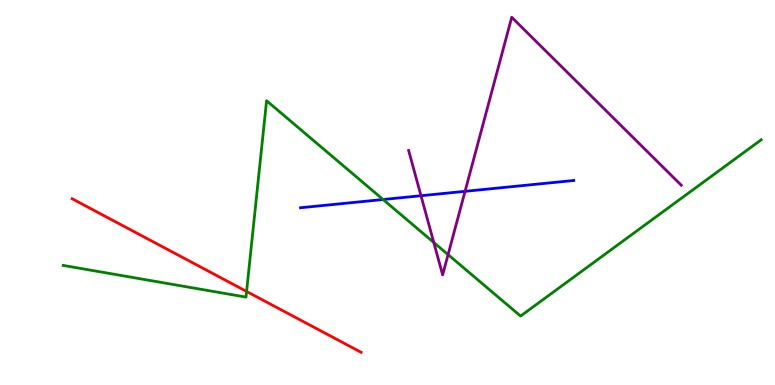[{'lines': ['blue', 'red'], 'intersections': []}, {'lines': ['green', 'red'], 'intersections': [{'x': 3.18, 'y': 2.43}]}, {'lines': ['purple', 'red'], 'intersections': []}, {'lines': ['blue', 'green'], 'intersections': [{'x': 4.94, 'y': 4.82}]}, {'lines': ['blue', 'purple'], 'intersections': [{'x': 5.43, 'y': 4.92}, {'x': 6.0, 'y': 5.03}]}, {'lines': ['green', 'purple'], 'intersections': [{'x': 5.6, 'y': 3.7}, {'x': 5.78, 'y': 3.39}]}]